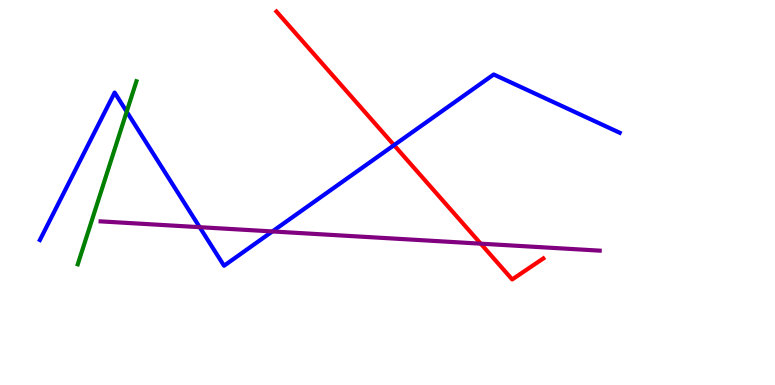[{'lines': ['blue', 'red'], 'intersections': [{'x': 5.08, 'y': 6.23}]}, {'lines': ['green', 'red'], 'intersections': []}, {'lines': ['purple', 'red'], 'intersections': [{'x': 6.2, 'y': 3.67}]}, {'lines': ['blue', 'green'], 'intersections': [{'x': 1.63, 'y': 7.1}]}, {'lines': ['blue', 'purple'], 'intersections': [{'x': 2.58, 'y': 4.1}, {'x': 3.51, 'y': 3.99}]}, {'lines': ['green', 'purple'], 'intersections': []}]